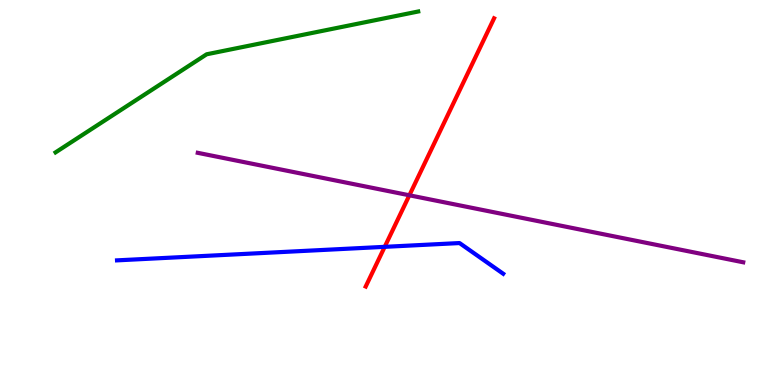[{'lines': ['blue', 'red'], 'intersections': [{'x': 4.96, 'y': 3.59}]}, {'lines': ['green', 'red'], 'intersections': []}, {'lines': ['purple', 'red'], 'intersections': [{'x': 5.28, 'y': 4.93}]}, {'lines': ['blue', 'green'], 'intersections': []}, {'lines': ['blue', 'purple'], 'intersections': []}, {'lines': ['green', 'purple'], 'intersections': []}]